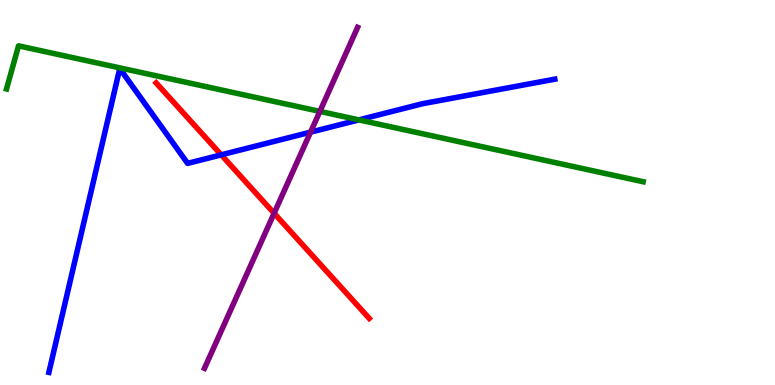[{'lines': ['blue', 'red'], 'intersections': [{'x': 2.85, 'y': 5.98}]}, {'lines': ['green', 'red'], 'intersections': []}, {'lines': ['purple', 'red'], 'intersections': [{'x': 3.54, 'y': 4.46}]}, {'lines': ['blue', 'green'], 'intersections': [{'x': 4.63, 'y': 6.89}]}, {'lines': ['blue', 'purple'], 'intersections': [{'x': 4.01, 'y': 6.57}]}, {'lines': ['green', 'purple'], 'intersections': [{'x': 4.13, 'y': 7.11}]}]